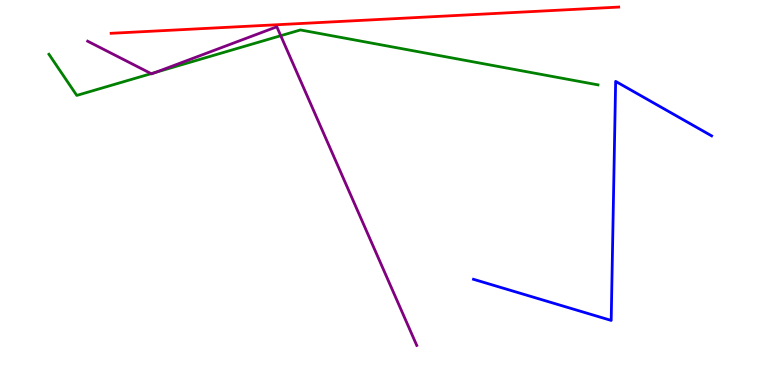[{'lines': ['blue', 'red'], 'intersections': []}, {'lines': ['green', 'red'], 'intersections': []}, {'lines': ['purple', 'red'], 'intersections': []}, {'lines': ['blue', 'green'], 'intersections': []}, {'lines': ['blue', 'purple'], 'intersections': []}, {'lines': ['green', 'purple'], 'intersections': [{'x': 1.95, 'y': 8.09}, {'x': 2.01, 'y': 8.12}, {'x': 3.62, 'y': 9.07}]}]